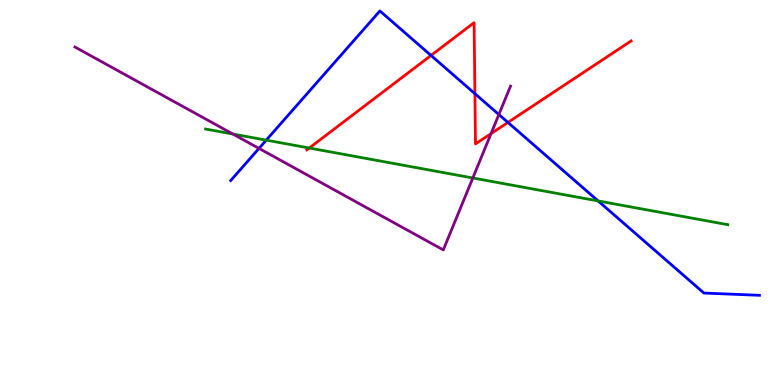[{'lines': ['blue', 'red'], 'intersections': [{'x': 5.56, 'y': 8.56}, {'x': 6.13, 'y': 7.57}, {'x': 6.55, 'y': 6.82}]}, {'lines': ['green', 'red'], 'intersections': [{'x': 3.99, 'y': 6.16}]}, {'lines': ['purple', 'red'], 'intersections': [{'x': 6.34, 'y': 6.53}]}, {'lines': ['blue', 'green'], 'intersections': [{'x': 3.44, 'y': 6.36}, {'x': 7.72, 'y': 4.78}]}, {'lines': ['blue', 'purple'], 'intersections': [{'x': 3.34, 'y': 6.15}, {'x': 6.44, 'y': 7.02}]}, {'lines': ['green', 'purple'], 'intersections': [{'x': 3.01, 'y': 6.52}, {'x': 6.1, 'y': 5.38}]}]